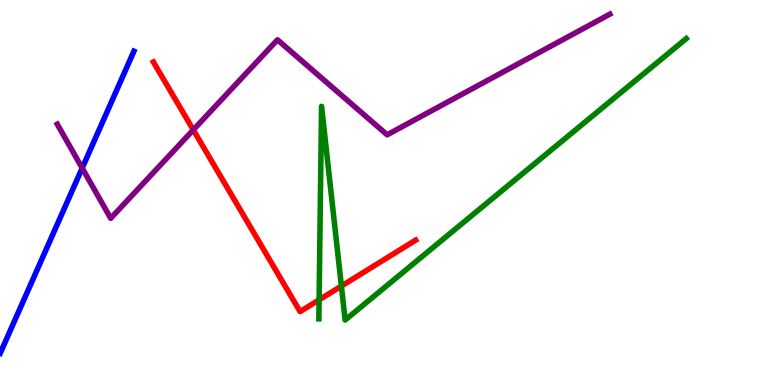[{'lines': ['blue', 'red'], 'intersections': []}, {'lines': ['green', 'red'], 'intersections': [{'x': 4.12, 'y': 2.21}, {'x': 4.4, 'y': 2.57}]}, {'lines': ['purple', 'red'], 'intersections': [{'x': 2.49, 'y': 6.63}]}, {'lines': ['blue', 'green'], 'intersections': []}, {'lines': ['blue', 'purple'], 'intersections': [{'x': 1.06, 'y': 5.63}]}, {'lines': ['green', 'purple'], 'intersections': []}]